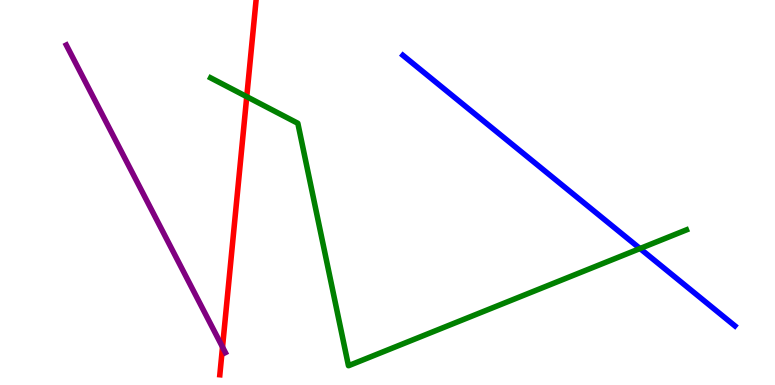[{'lines': ['blue', 'red'], 'intersections': []}, {'lines': ['green', 'red'], 'intersections': [{'x': 3.18, 'y': 7.49}]}, {'lines': ['purple', 'red'], 'intersections': [{'x': 2.87, 'y': 0.986}]}, {'lines': ['blue', 'green'], 'intersections': [{'x': 8.26, 'y': 3.54}]}, {'lines': ['blue', 'purple'], 'intersections': []}, {'lines': ['green', 'purple'], 'intersections': []}]